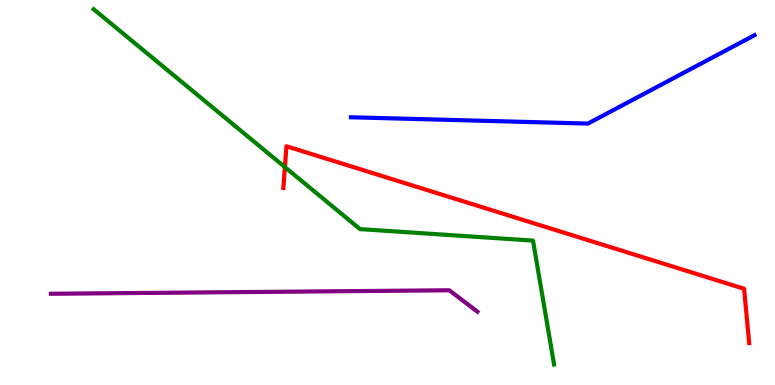[{'lines': ['blue', 'red'], 'intersections': []}, {'lines': ['green', 'red'], 'intersections': [{'x': 3.68, 'y': 5.66}]}, {'lines': ['purple', 'red'], 'intersections': []}, {'lines': ['blue', 'green'], 'intersections': []}, {'lines': ['blue', 'purple'], 'intersections': []}, {'lines': ['green', 'purple'], 'intersections': []}]